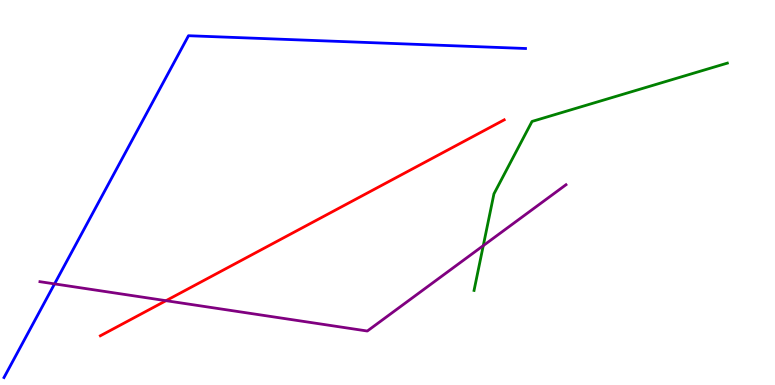[{'lines': ['blue', 'red'], 'intersections': []}, {'lines': ['green', 'red'], 'intersections': []}, {'lines': ['purple', 'red'], 'intersections': [{'x': 2.14, 'y': 2.19}]}, {'lines': ['blue', 'green'], 'intersections': []}, {'lines': ['blue', 'purple'], 'intersections': [{'x': 0.704, 'y': 2.63}]}, {'lines': ['green', 'purple'], 'intersections': [{'x': 6.24, 'y': 3.62}]}]